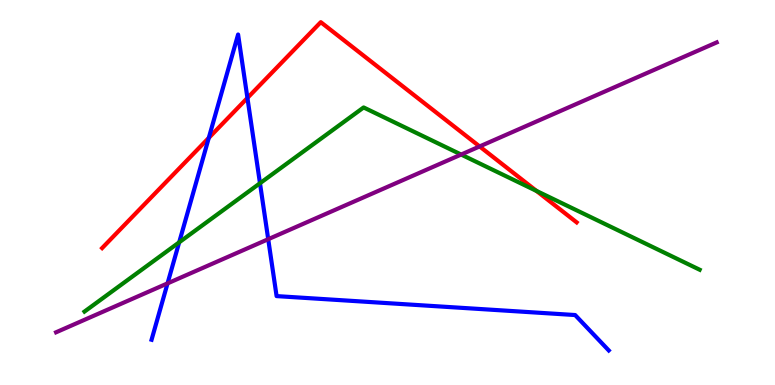[{'lines': ['blue', 'red'], 'intersections': [{'x': 2.69, 'y': 6.42}, {'x': 3.19, 'y': 7.46}]}, {'lines': ['green', 'red'], 'intersections': [{'x': 6.92, 'y': 5.04}]}, {'lines': ['purple', 'red'], 'intersections': [{'x': 6.19, 'y': 6.2}]}, {'lines': ['blue', 'green'], 'intersections': [{'x': 2.31, 'y': 3.71}, {'x': 3.35, 'y': 5.24}]}, {'lines': ['blue', 'purple'], 'intersections': [{'x': 2.16, 'y': 2.64}, {'x': 3.46, 'y': 3.79}]}, {'lines': ['green', 'purple'], 'intersections': [{'x': 5.95, 'y': 5.99}]}]